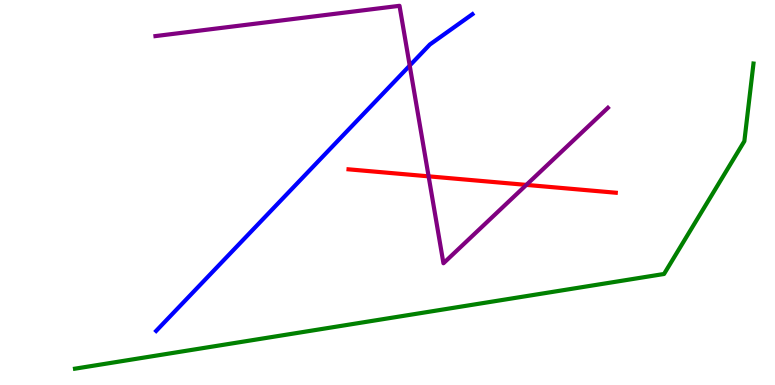[{'lines': ['blue', 'red'], 'intersections': []}, {'lines': ['green', 'red'], 'intersections': []}, {'lines': ['purple', 'red'], 'intersections': [{'x': 5.53, 'y': 5.42}, {'x': 6.79, 'y': 5.2}]}, {'lines': ['blue', 'green'], 'intersections': []}, {'lines': ['blue', 'purple'], 'intersections': [{'x': 5.29, 'y': 8.3}]}, {'lines': ['green', 'purple'], 'intersections': []}]